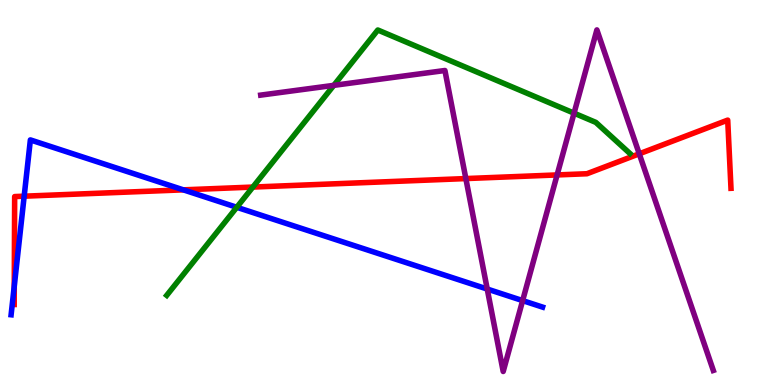[{'lines': ['blue', 'red'], 'intersections': [{'x': 0.184, 'y': 2.57}, {'x': 0.312, 'y': 4.9}, {'x': 2.37, 'y': 5.07}]}, {'lines': ['green', 'red'], 'intersections': [{'x': 3.26, 'y': 5.14}]}, {'lines': ['purple', 'red'], 'intersections': [{'x': 6.01, 'y': 5.36}, {'x': 7.19, 'y': 5.46}, {'x': 8.25, 'y': 6.0}]}, {'lines': ['blue', 'green'], 'intersections': [{'x': 3.06, 'y': 4.62}]}, {'lines': ['blue', 'purple'], 'intersections': [{'x': 6.29, 'y': 2.49}, {'x': 6.74, 'y': 2.19}]}, {'lines': ['green', 'purple'], 'intersections': [{'x': 4.31, 'y': 7.78}, {'x': 7.41, 'y': 7.06}]}]